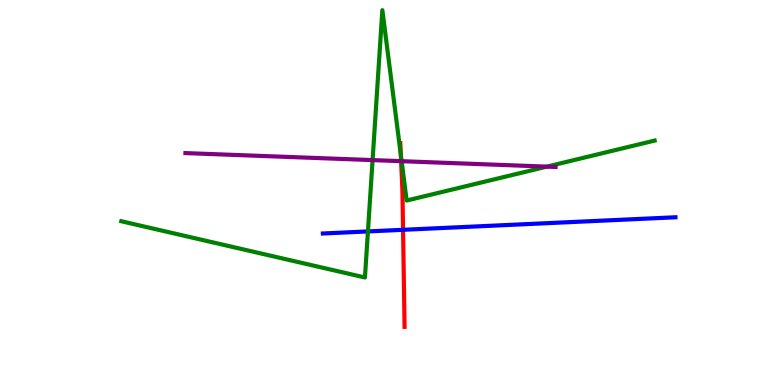[{'lines': ['blue', 'red'], 'intersections': [{'x': 5.2, 'y': 4.03}]}, {'lines': ['green', 'red'], 'intersections': [{'x': 5.17, 'y': 5.97}]}, {'lines': ['purple', 'red'], 'intersections': [{'x': 5.18, 'y': 5.81}]}, {'lines': ['blue', 'green'], 'intersections': [{'x': 4.75, 'y': 3.99}]}, {'lines': ['blue', 'purple'], 'intersections': []}, {'lines': ['green', 'purple'], 'intersections': [{'x': 4.81, 'y': 5.84}, {'x': 5.18, 'y': 5.81}, {'x': 7.06, 'y': 5.67}]}]